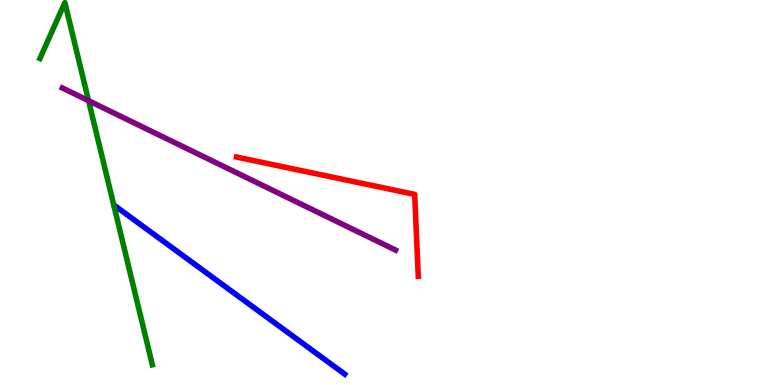[{'lines': ['blue', 'red'], 'intersections': []}, {'lines': ['green', 'red'], 'intersections': []}, {'lines': ['purple', 'red'], 'intersections': []}, {'lines': ['blue', 'green'], 'intersections': []}, {'lines': ['blue', 'purple'], 'intersections': []}, {'lines': ['green', 'purple'], 'intersections': [{'x': 1.14, 'y': 7.38}]}]